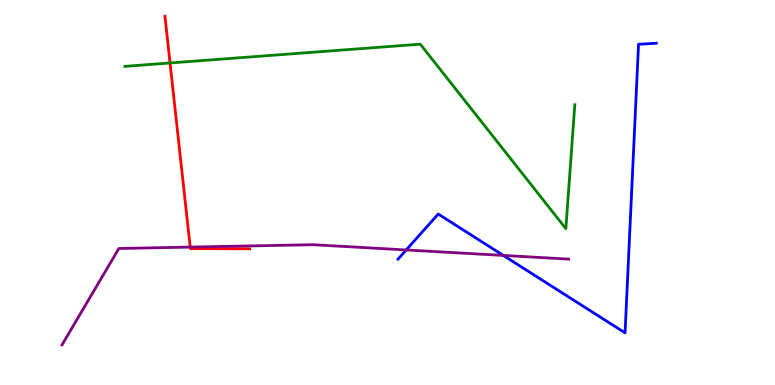[{'lines': ['blue', 'red'], 'intersections': []}, {'lines': ['green', 'red'], 'intersections': [{'x': 2.19, 'y': 8.36}]}, {'lines': ['purple', 'red'], 'intersections': [{'x': 2.45, 'y': 3.58}]}, {'lines': ['blue', 'green'], 'intersections': []}, {'lines': ['blue', 'purple'], 'intersections': [{'x': 5.24, 'y': 3.51}, {'x': 6.49, 'y': 3.37}]}, {'lines': ['green', 'purple'], 'intersections': []}]